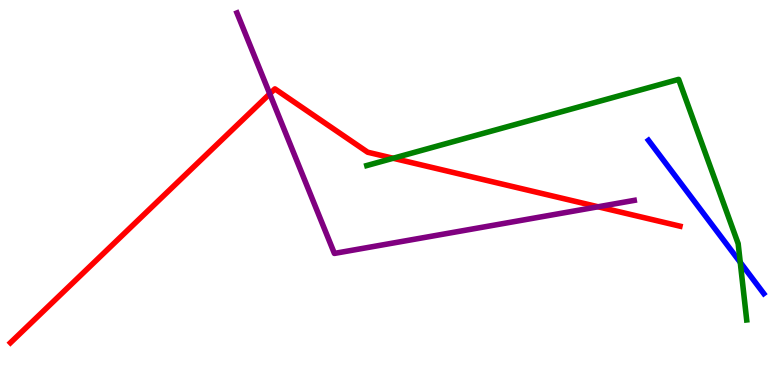[{'lines': ['blue', 'red'], 'intersections': []}, {'lines': ['green', 'red'], 'intersections': [{'x': 5.07, 'y': 5.89}]}, {'lines': ['purple', 'red'], 'intersections': [{'x': 3.48, 'y': 7.56}, {'x': 7.72, 'y': 4.63}]}, {'lines': ['blue', 'green'], 'intersections': [{'x': 9.55, 'y': 3.19}]}, {'lines': ['blue', 'purple'], 'intersections': []}, {'lines': ['green', 'purple'], 'intersections': []}]